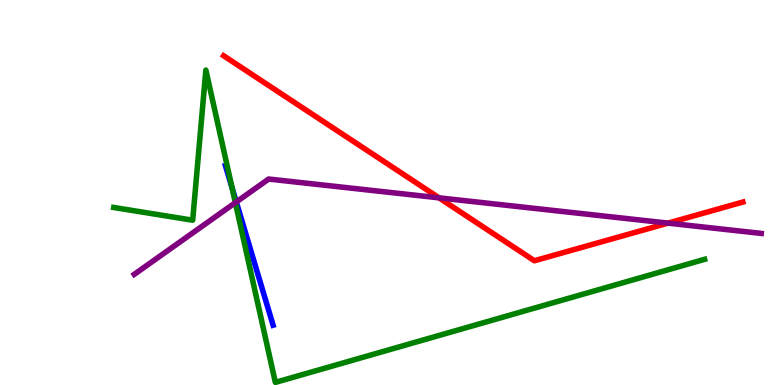[{'lines': ['blue', 'red'], 'intersections': []}, {'lines': ['green', 'red'], 'intersections': []}, {'lines': ['purple', 'red'], 'intersections': [{'x': 5.66, 'y': 4.86}, {'x': 8.62, 'y': 4.2}]}, {'lines': ['blue', 'green'], 'intersections': [{'x': 2.99, 'y': 5.12}]}, {'lines': ['blue', 'purple'], 'intersections': [{'x': 3.05, 'y': 4.75}]}, {'lines': ['green', 'purple'], 'intersections': [{'x': 3.04, 'y': 4.74}]}]